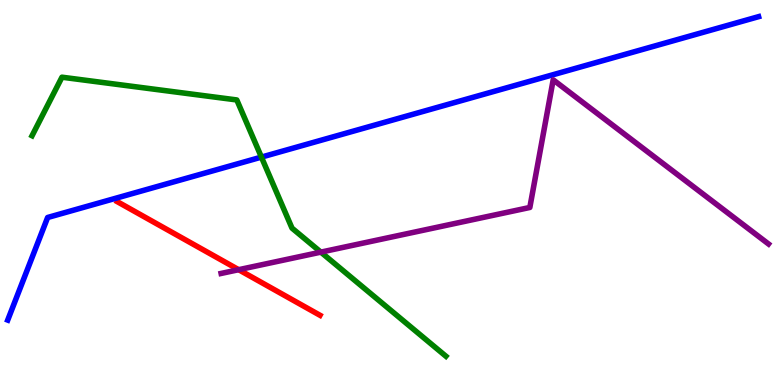[{'lines': ['blue', 'red'], 'intersections': []}, {'lines': ['green', 'red'], 'intersections': []}, {'lines': ['purple', 'red'], 'intersections': [{'x': 3.08, 'y': 2.99}]}, {'lines': ['blue', 'green'], 'intersections': [{'x': 3.37, 'y': 5.92}]}, {'lines': ['blue', 'purple'], 'intersections': []}, {'lines': ['green', 'purple'], 'intersections': [{'x': 4.14, 'y': 3.45}]}]